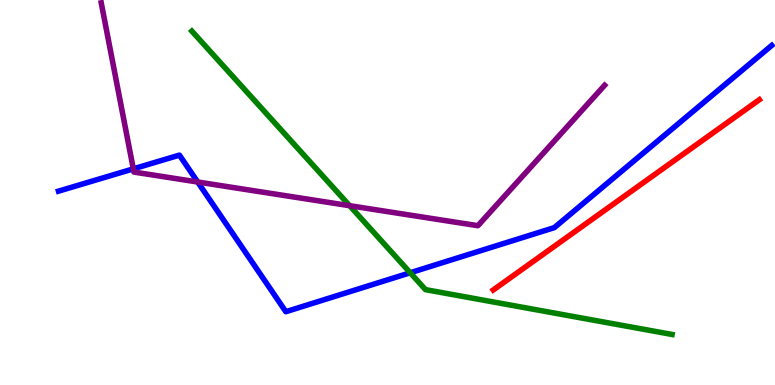[{'lines': ['blue', 'red'], 'intersections': []}, {'lines': ['green', 'red'], 'intersections': []}, {'lines': ['purple', 'red'], 'intersections': []}, {'lines': ['blue', 'green'], 'intersections': [{'x': 5.29, 'y': 2.92}]}, {'lines': ['blue', 'purple'], 'intersections': [{'x': 1.72, 'y': 5.61}, {'x': 2.55, 'y': 5.27}]}, {'lines': ['green', 'purple'], 'intersections': [{'x': 4.51, 'y': 4.66}]}]